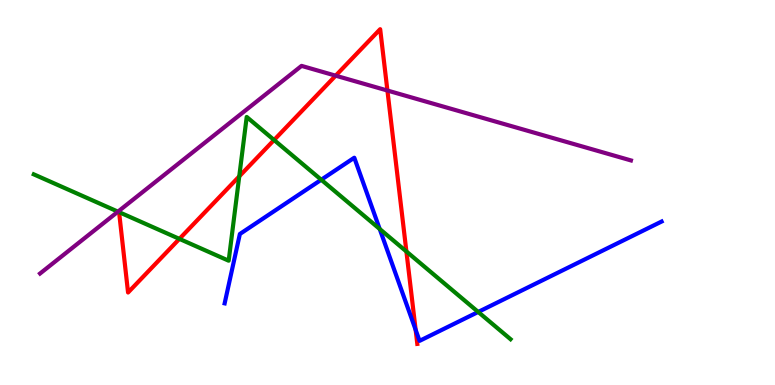[{'lines': ['blue', 'red'], 'intersections': [{'x': 5.36, 'y': 1.43}]}, {'lines': ['green', 'red'], 'intersections': [{'x': 2.31, 'y': 3.8}, {'x': 3.09, 'y': 5.42}, {'x': 3.54, 'y': 6.36}, {'x': 5.24, 'y': 3.47}]}, {'lines': ['purple', 'red'], 'intersections': [{'x': 4.33, 'y': 8.03}, {'x': 5.0, 'y': 7.65}]}, {'lines': ['blue', 'green'], 'intersections': [{'x': 4.15, 'y': 5.33}, {'x': 4.9, 'y': 4.05}, {'x': 6.17, 'y': 1.9}]}, {'lines': ['blue', 'purple'], 'intersections': []}, {'lines': ['green', 'purple'], 'intersections': [{'x': 1.52, 'y': 4.5}]}]